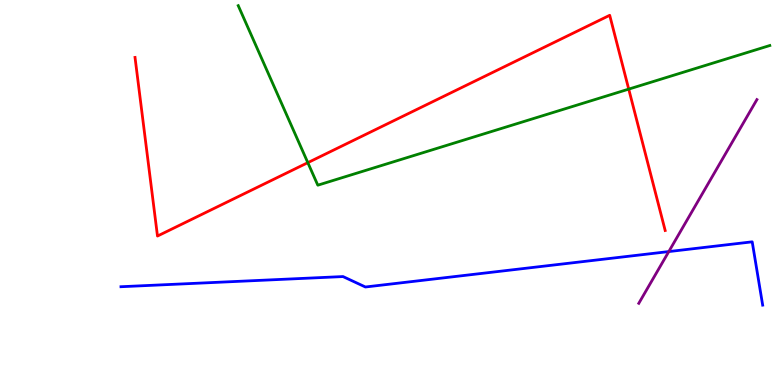[{'lines': ['blue', 'red'], 'intersections': []}, {'lines': ['green', 'red'], 'intersections': [{'x': 3.97, 'y': 5.78}, {'x': 8.11, 'y': 7.69}]}, {'lines': ['purple', 'red'], 'intersections': []}, {'lines': ['blue', 'green'], 'intersections': []}, {'lines': ['blue', 'purple'], 'intersections': [{'x': 8.63, 'y': 3.47}]}, {'lines': ['green', 'purple'], 'intersections': []}]